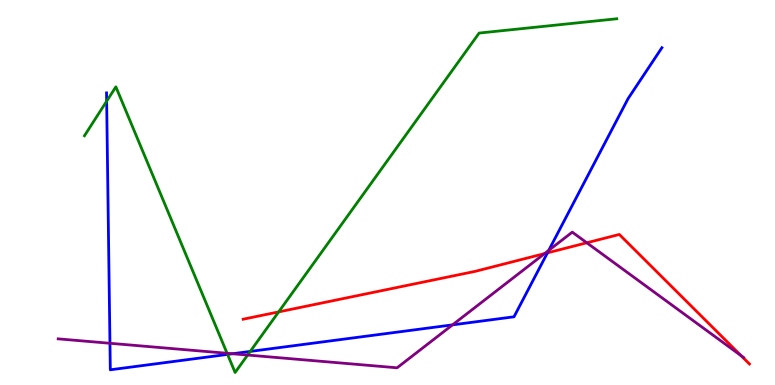[{'lines': ['blue', 'red'], 'intersections': [{'x': 7.06, 'y': 3.43}]}, {'lines': ['green', 'red'], 'intersections': [{'x': 3.6, 'y': 1.9}]}, {'lines': ['purple', 'red'], 'intersections': [{'x': 7.03, 'y': 3.41}, {'x': 7.57, 'y': 3.69}, {'x': 9.56, 'y': 0.761}]}, {'lines': ['blue', 'green'], 'intersections': [{'x': 1.38, 'y': 7.37}, {'x': 2.94, 'y': 0.795}, {'x': 3.23, 'y': 0.872}]}, {'lines': ['blue', 'purple'], 'intersections': [{'x': 1.42, 'y': 1.08}, {'x': 3.0, 'y': 0.812}, {'x': 5.84, 'y': 1.56}, {'x': 7.08, 'y': 3.5}]}, {'lines': ['green', 'purple'], 'intersections': [{'x': 2.93, 'y': 0.824}, {'x': 3.2, 'y': 0.778}]}]